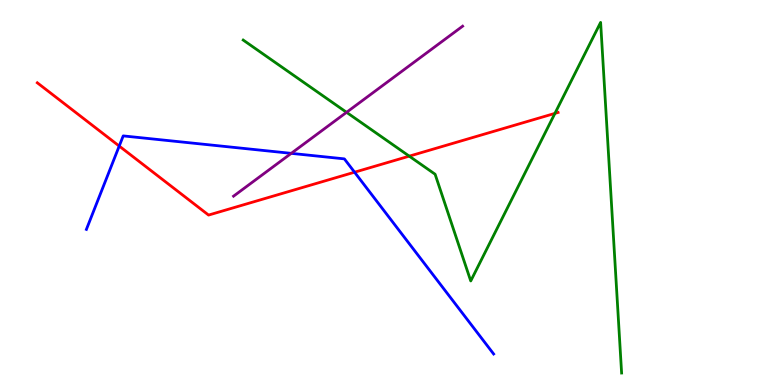[{'lines': ['blue', 'red'], 'intersections': [{'x': 1.54, 'y': 6.21}, {'x': 4.58, 'y': 5.53}]}, {'lines': ['green', 'red'], 'intersections': [{'x': 5.28, 'y': 5.94}, {'x': 7.16, 'y': 7.05}]}, {'lines': ['purple', 'red'], 'intersections': []}, {'lines': ['blue', 'green'], 'intersections': []}, {'lines': ['blue', 'purple'], 'intersections': [{'x': 3.76, 'y': 6.02}]}, {'lines': ['green', 'purple'], 'intersections': [{'x': 4.47, 'y': 7.08}]}]